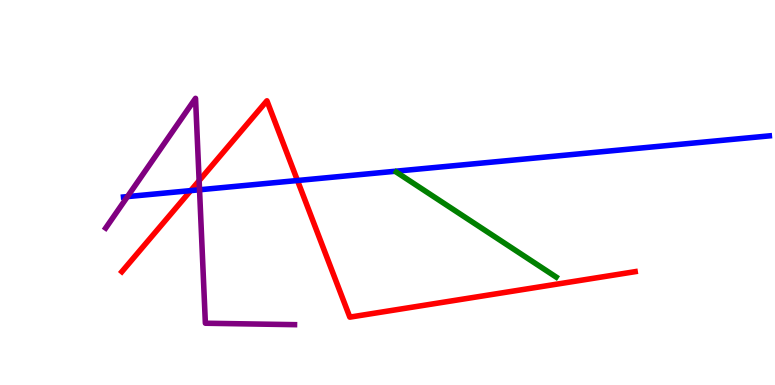[{'lines': ['blue', 'red'], 'intersections': [{'x': 2.46, 'y': 5.05}, {'x': 3.84, 'y': 5.31}]}, {'lines': ['green', 'red'], 'intersections': []}, {'lines': ['purple', 'red'], 'intersections': [{'x': 2.57, 'y': 5.31}]}, {'lines': ['blue', 'green'], 'intersections': []}, {'lines': ['blue', 'purple'], 'intersections': [{'x': 1.64, 'y': 4.89}, {'x': 2.57, 'y': 5.07}]}, {'lines': ['green', 'purple'], 'intersections': []}]